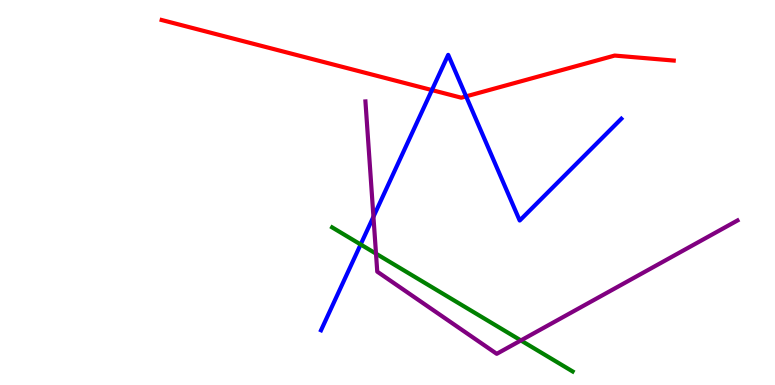[{'lines': ['blue', 'red'], 'intersections': [{'x': 5.57, 'y': 7.66}, {'x': 6.01, 'y': 7.5}]}, {'lines': ['green', 'red'], 'intersections': []}, {'lines': ['purple', 'red'], 'intersections': []}, {'lines': ['blue', 'green'], 'intersections': [{'x': 4.65, 'y': 3.65}]}, {'lines': ['blue', 'purple'], 'intersections': [{'x': 4.82, 'y': 4.37}]}, {'lines': ['green', 'purple'], 'intersections': [{'x': 4.85, 'y': 3.41}, {'x': 6.72, 'y': 1.16}]}]